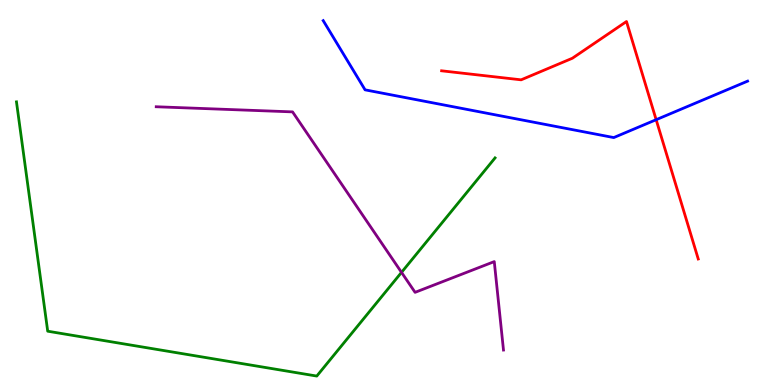[{'lines': ['blue', 'red'], 'intersections': [{'x': 8.47, 'y': 6.89}]}, {'lines': ['green', 'red'], 'intersections': []}, {'lines': ['purple', 'red'], 'intersections': []}, {'lines': ['blue', 'green'], 'intersections': []}, {'lines': ['blue', 'purple'], 'intersections': []}, {'lines': ['green', 'purple'], 'intersections': [{'x': 5.18, 'y': 2.93}]}]